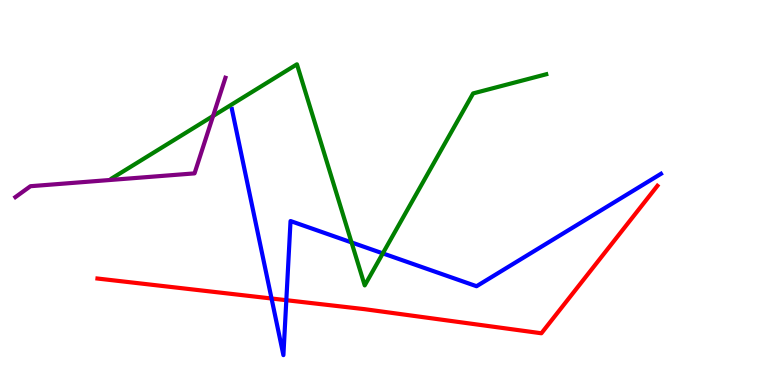[{'lines': ['blue', 'red'], 'intersections': [{'x': 3.5, 'y': 2.25}, {'x': 3.69, 'y': 2.2}]}, {'lines': ['green', 'red'], 'intersections': []}, {'lines': ['purple', 'red'], 'intersections': []}, {'lines': ['blue', 'green'], 'intersections': [{'x': 4.54, 'y': 3.7}, {'x': 4.94, 'y': 3.42}]}, {'lines': ['blue', 'purple'], 'intersections': []}, {'lines': ['green', 'purple'], 'intersections': [{'x': 2.75, 'y': 6.99}]}]